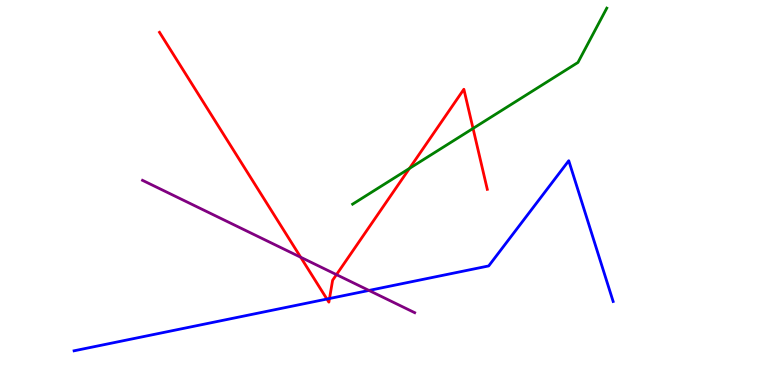[{'lines': ['blue', 'red'], 'intersections': [{'x': 4.22, 'y': 2.23}, {'x': 4.25, 'y': 2.25}]}, {'lines': ['green', 'red'], 'intersections': [{'x': 5.28, 'y': 5.63}, {'x': 6.1, 'y': 6.66}]}, {'lines': ['purple', 'red'], 'intersections': [{'x': 3.88, 'y': 3.32}, {'x': 4.34, 'y': 2.87}]}, {'lines': ['blue', 'green'], 'intersections': []}, {'lines': ['blue', 'purple'], 'intersections': [{'x': 4.76, 'y': 2.46}]}, {'lines': ['green', 'purple'], 'intersections': []}]